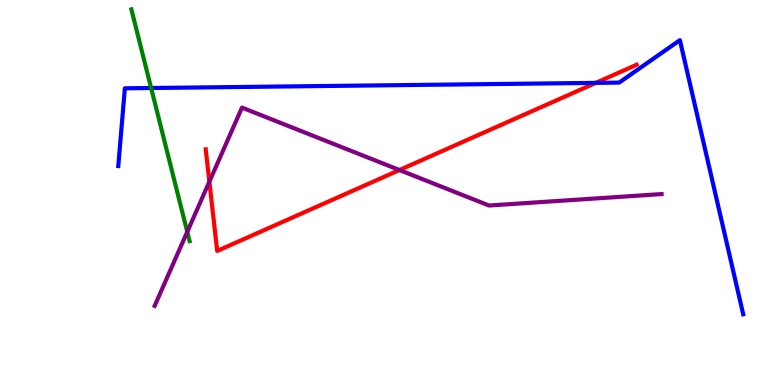[{'lines': ['blue', 'red'], 'intersections': [{'x': 7.69, 'y': 7.85}]}, {'lines': ['green', 'red'], 'intersections': []}, {'lines': ['purple', 'red'], 'intersections': [{'x': 2.7, 'y': 5.28}, {'x': 5.15, 'y': 5.58}]}, {'lines': ['blue', 'green'], 'intersections': [{'x': 1.95, 'y': 7.71}]}, {'lines': ['blue', 'purple'], 'intersections': []}, {'lines': ['green', 'purple'], 'intersections': [{'x': 2.42, 'y': 3.98}]}]